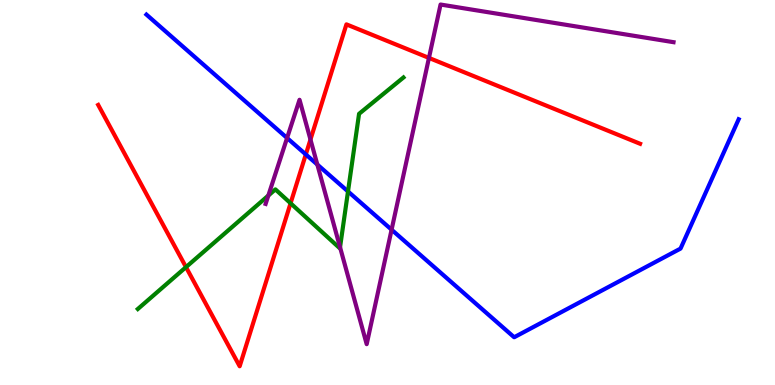[{'lines': ['blue', 'red'], 'intersections': [{'x': 3.95, 'y': 5.99}]}, {'lines': ['green', 'red'], 'intersections': [{'x': 2.4, 'y': 3.06}, {'x': 3.75, 'y': 4.72}]}, {'lines': ['purple', 'red'], 'intersections': [{'x': 4.01, 'y': 6.38}, {'x': 5.53, 'y': 8.5}]}, {'lines': ['blue', 'green'], 'intersections': [{'x': 4.49, 'y': 5.03}]}, {'lines': ['blue', 'purple'], 'intersections': [{'x': 3.7, 'y': 6.42}, {'x': 4.09, 'y': 5.73}, {'x': 5.05, 'y': 4.03}]}, {'lines': ['green', 'purple'], 'intersections': [{'x': 3.46, 'y': 4.92}, {'x': 4.39, 'y': 3.58}]}]